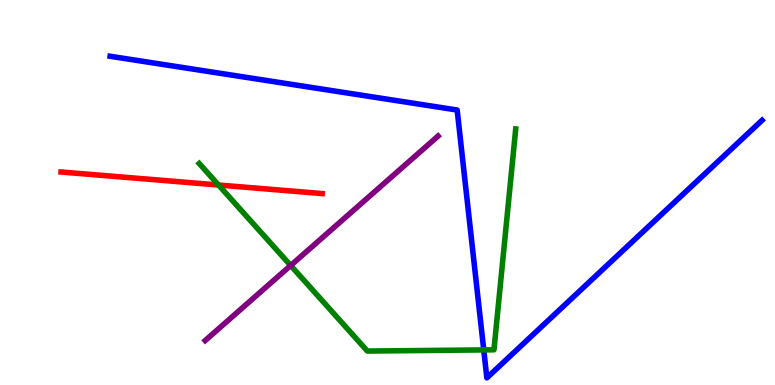[{'lines': ['blue', 'red'], 'intersections': []}, {'lines': ['green', 'red'], 'intersections': [{'x': 2.82, 'y': 5.19}]}, {'lines': ['purple', 'red'], 'intersections': []}, {'lines': ['blue', 'green'], 'intersections': [{'x': 6.24, 'y': 0.911}]}, {'lines': ['blue', 'purple'], 'intersections': []}, {'lines': ['green', 'purple'], 'intersections': [{'x': 3.75, 'y': 3.1}]}]